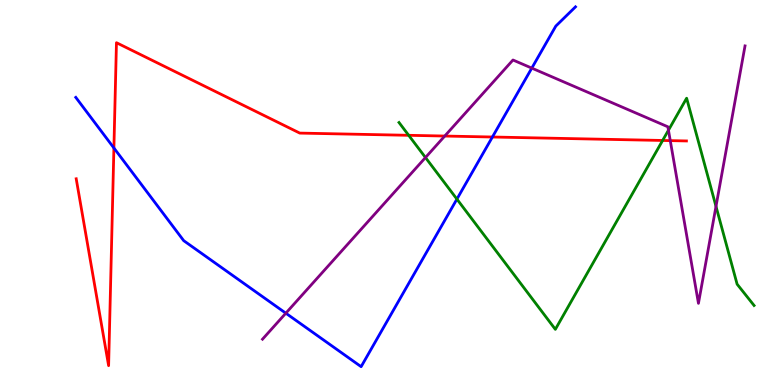[{'lines': ['blue', 'red'], 'intersections': [{'x': 1.47, 'y': 6.16}, {'x': 6.35, 'y': 6.44}]}, {'lines': ['green', 'red'], 'intersections': [{'x': 5.27, 'y': 6.49}, {'x': 8.55, 'y': 6.35}]}, {'lines': ['purple', 'red'], 'intersections': [{'x': 5.74, 'y': 6.47}, {'x': 8.65, 'y': 6.35}]}, {'lines': ['blue', 'green'], 'intersections': [{'x': 5.9, 'y': 4.83}]}, {'lines': ['blue', 'purple'], 'intersections': [{'x': 3.69, 'y': 1.87}, {'x': 6.86, 'y': 8.23}]}, {'lines': ['green', 'purple'], 'intersections': [{'x': 5.49, 'y': 5.91}, {'x': 8.63, 'y': 6.62}, {'x': 9.24, 'y': 4.64}]}]